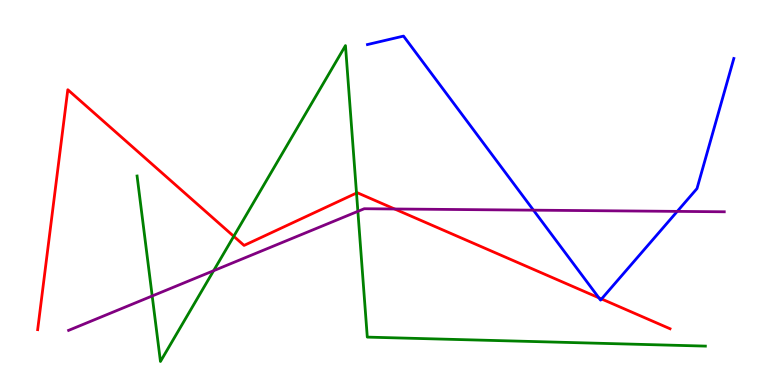[{'lines': ['blue', 'red'], 'intersections': [{'x': 7.73, 'y': 2.27}, {'x': 7.76, 'y': 2.23}]}, {'lines': ['green', 'red'], 'intersections': [{'x': 3.02, 'y': 3.86}, {'x': 4.6, 'y': 4.99}]}, {'lines': ['purple', 'red'], 'intersections': [{'x': 5.09, 'y': 4.57}]}, {'lines': ['blue', 'green'], 'intersections': []}, {'lines': ['blue', 'purple'], 'intersections': [{'x': 6.88, 'y': 4.54}, {'x': 8.74, 'y': 4.51}]}, {'lines': ['green', 'purple'], 'intersections': [{'x': 1.96, 'y': 2.31}, {'x': 2.76, 'y': 2.97}, {'x': 4.62, 'y': 4.51}]}]